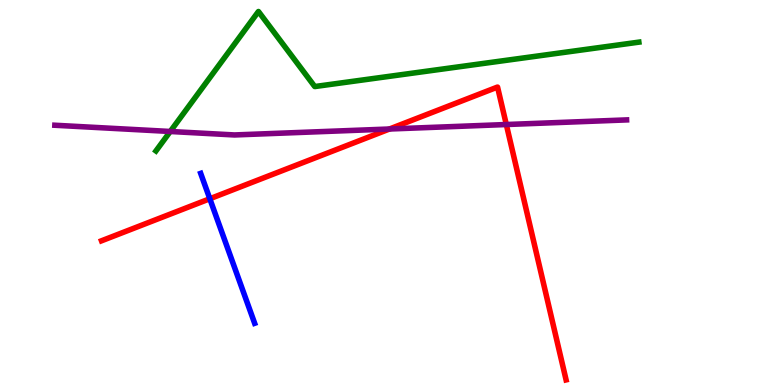[{'lines': ['blue', 'red'], 'intersections': [{'x': 2.71, 'y': 4.84}]}, {'lines': ['green', 'red'], 'intersections': []}, {'lines': ['purple', 'red'], 'intersections': [{'x': 5.03, 'y': 6.65}, {'x': 6.53, 'y': 6.77}]}, {'lines': ['blue', 'green'], 'intersections': []}, {'lines': ['blue', 'purple'], 'intersections': []}, {'lines': ['green', 'purple'], 'intersections': [{'x': 2.2, 'y': 6.58}]}]